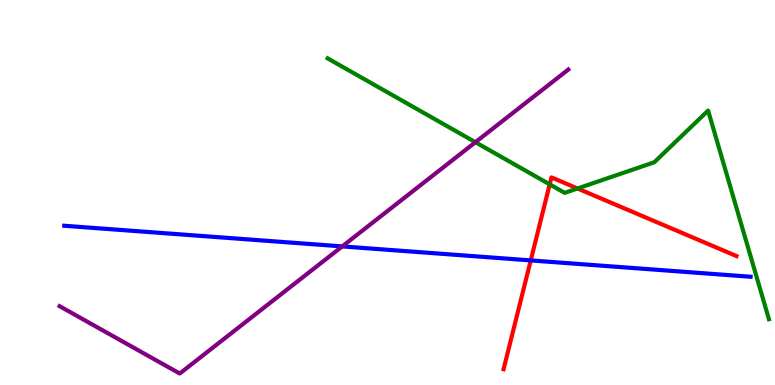[{'lines': ['blue', 'red'], 'intersections': [{'x': 6.85, 'y': 3.24}]}, {'lines': ['green', 'red'], 'intersections': [{'x': 7.09, 'y': 5.21}, {'x': 7.45, 'y': 5.1}]}, {'lines': ['purple', 'red'], 'intersections': []}, {'lines': ['blue', 'green'], 'intersections': []}, {'lines': ['blue', 'purple'], 'intersections': [{'x': 4.42, 'y': 3.6}]}, {'lines': ['green', 'purple'], 'intersections': [{'x': 6.13, 'y': 6.31}]}]